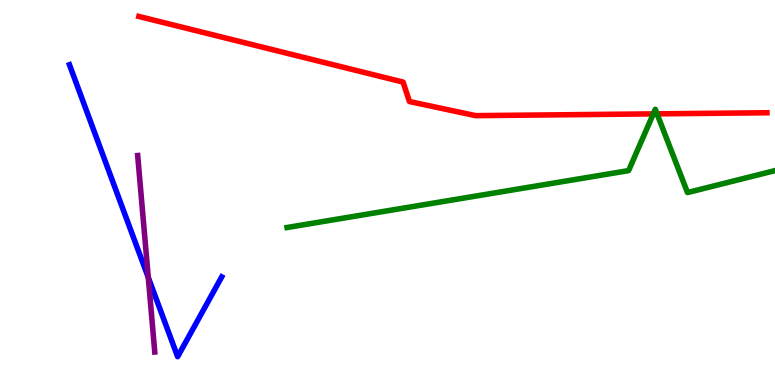[{'lines': ['blue', 'red'], 'intersections': []}, {'lines': ['green', 'red'], 'intersections': [{'x': 8.43, 'y': 7.04}, {'x': 8.48, 'y': 7.04}]}, {'lines': ['purple', 'red'], 'intersections': []}, {'lines': ['blue', 'green'], 'intersections': []}, {'lines': ['blue', 'purple'], 'intersections': [{'x': 1.91, 'y': 2.79}]}, {'lines': ['green', 'purple'], 'intersections': []}]